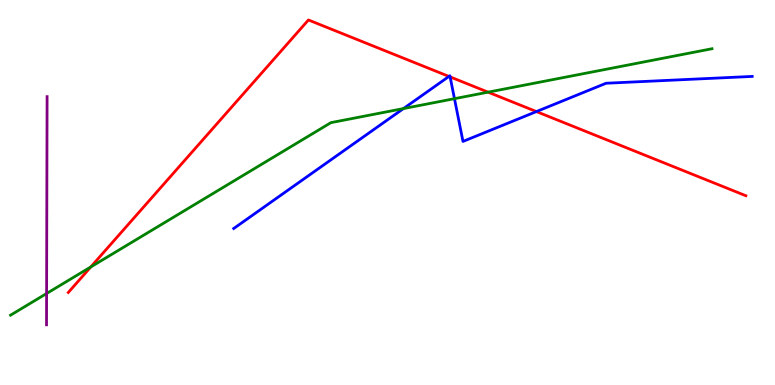[{'lines': ['blue', 'red'], 'intersections': [{'x': 5.79, 'y': 8.01}, {'x': 5.81, 'y': 8.0}, {'x': 6.92, 'y': 7.1}]}, {'lines': ['green', 'red'], 'intersections': [{'x': 1.17, 'y': 3.07}, {'x': 6.3, 'y': 7.61}]}, {'lines': ['purple', 'red'], 'intersections': []}, {'lines': ['blue', 'green'], 'intersections': [{'x': 5.21, 'y': 7.18}, {'x': 5.86, 'y': 7.44}]}, {'lines': ['blue', 'purple'], 'intersections': []}, {'lines': ['green', 'purple'], 'intersections': [{'x': 0.601, 'y': 2.38}]}]